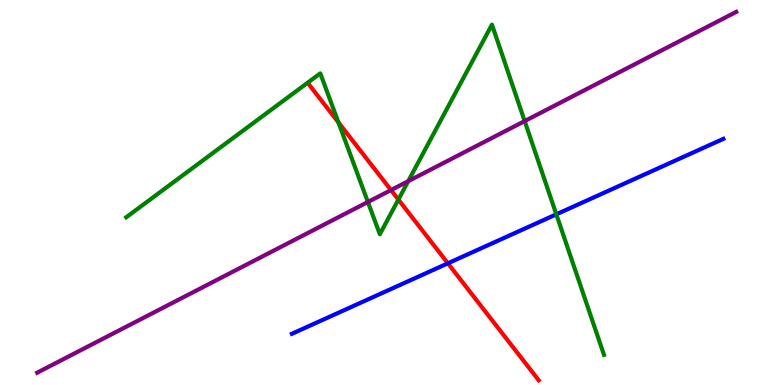[{'lines': ['blue', 'red'], 'intersections': [{'x': 5.78, 'y': 3.16}]}, {'lines': ['green', 'red'], 'intersections': [{'x': 4.37, 'y': 6.82}, {'x': 5.14, 'y': 4.82}]}, {'lines': ['purple', 'red'], 'intersections': [{'x': 5.05, 'y': 5.06}]}, {'lines': ['blue', 'green'], 'intersections': [{'x': 7.18, 'y': 4.43}]}, {'lines': ['blue', 'purple'], 'intersections': []}, {'lines': ['green', 'purple'], 'intersections': [{'x': 4.75, 'y': 4.75}, {'x': 5.27, 'y': 5.29}, {'x': 6.77, 'y': 6.85}]}]